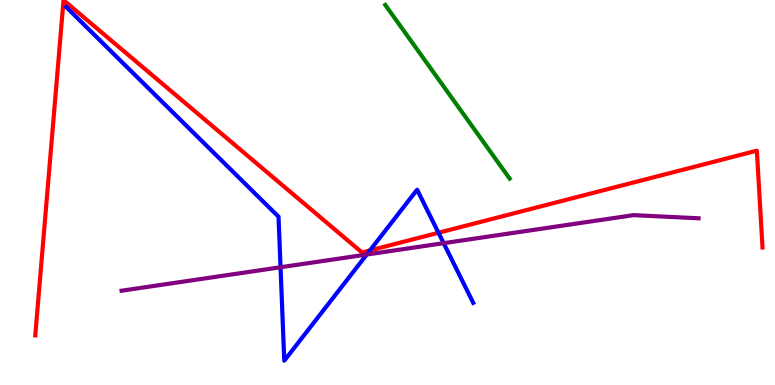[{'lines': ['blue', 'red'], 'intersections': [{'x': 4.77, 'y': 3.5}, {'x': 5.66, 'y': 3.95}]}, {'lines': ['green', 'red'], 'intersections': []}, {'lines': ['purple', 'red'], 'intersections': []}, {'lines': ['blue', 'green'], 'intersections': []}, {'lines': ['blue', 'purple'], 'intersections': [{'x': 3.62, 'y': 3.06}, {'x': 4.73, 'y': 3.39}, {'x': 5.72, 'y': 3.68}]}, {'lines': ['green', 'purple'], 'intersections': []}]